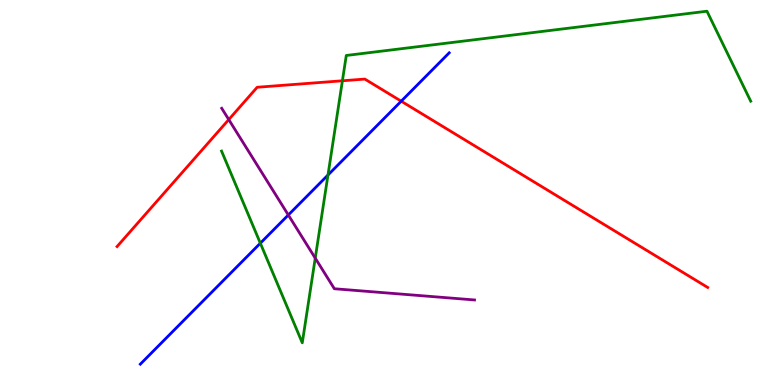[{'lines': ['blue', 'red'], 'intersections': [{'x': 5.18, 'y': 7.37}]}, {'lines': ['green', 'red'], 'intersections': [{'x': 4.42, 'y': 7.9}]}, {'lines': ['purple', 'red'], 'intersections': [{'x': 2.95, 'y': 6.89}]}, {'lines': ['blue', 'green'], 'intersections': [{'x': 3.36, 'y': 3.68}, {'x': 4.23, 'y': 5.45}]}, {'lines': ['blue', 'purple'], 'intersections': [{'x': 3.72, 'y': 4.42}]}, {'lines': ['green', 'purple'], 'intersections': [{'x': 4.07, 'y': 3.3}]}]